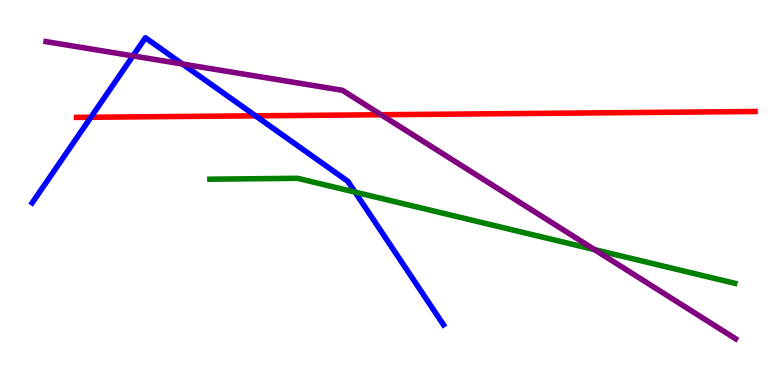[{'lines': ['blue', 'red'], 'intersections': [{'x': 1.17, 'y': 6.95}, {'x': 3.3, 'y': 6.99}]}, {'lines': ['green', 'red'], 'intersections': []}, {'lines': ['purple', 'red'], 'intersections': [{'x': 4.92, 'y': 7.02}]}, {'lines': ['blue', 'green'], 'intersections': [{'x': 4.58, 'y': 5.01}]}, {'lines': ['blue', 'purple'], 'intersections': [{'x': 1.72, 'y': 8.55}, {'x': 2.35, 'y': 8.34}]}, {'lines': ['green', 'purple'], 'intersections': [{'x': 7.67, 'y': 3.52}]}]